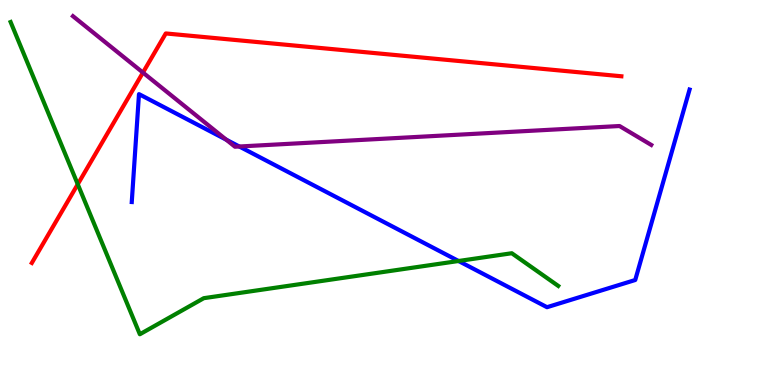[{'lines': ['blue', 'red'], 'intersections': []}, {'lines': ['green', 'red'], 'intersections': [{'x': 1.0, 'y': 5.21}]}, {'lines': ['purple', 'red'], 'intersections': [{'x': 1.84, 'y': 8.11}]}, {'lines': ['blue', 'green'], 'intersections': [{'x': 5.92, 'y': 3.22}]}, {'lines': ['blue', 'purple'], 'intersections': [{'x': 2.92, 'y': 6.37}, {'x': 3.09, 'y': 6.19}]}, {'lines': ['green', 'purple'], 'intersections': []}]